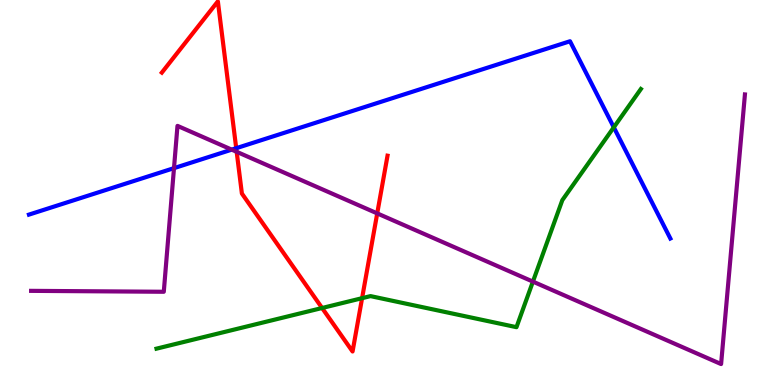[{'lines': ['blue', 'red'], 'intersections': [{'x': 3.05, 'y': 6.15}]}, {'lines': ['green', 'red'], 'intersections': [{'x': 4.16, 'y': 2.0}, {'x': 4.67, 'y': 2.26}]}, {'lines': ['purple', 'red'], 'intersections': [{'x': 3.05, 'y': 6.06}, {'x': 4.87, 'y': 4.46}]}, {'lines': ['blue', 'green'], 'intersections': [{'x': 7.92, 'y': 6.69}]}, {'lines': ['blue', 'purple'], 'intersections': [{'x': 2.25, 'y': 5.63}, {'x': 2.99, 'y': 6.11}]}, {'lines': ['green', 'purple'], 'intersections': [{'x': 6.88, 'y': 2.69}]}]